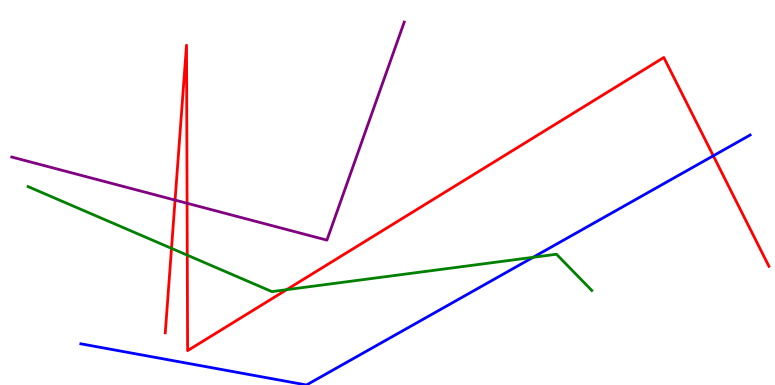[{'lines': ['blue', 'red'], 'intersections': [{'x': 9.2, 'y': 5.95}]}, {'lines': ['green', 'red'], 'intersections': [{'x': 2.21, 'y': 3.55}, {'x': 2.42, 'y': 3.37}, {'x': 3.7, 'y': 2.48}]}, {'lines': ['purple', 'red'], 'intersections': [{'x': 2.26, 'y': 4.8}, {'x': 2.41, 'y': 4.72}]}, {'lines': ['blue', 'green'], 'intersections': [{'x': 6.88, 'y': 3.32}]}, {'lines': ['blue', 'purple'], 'intersections': []}, {'lines': ['green', 'purple'], 'intersections': []}]